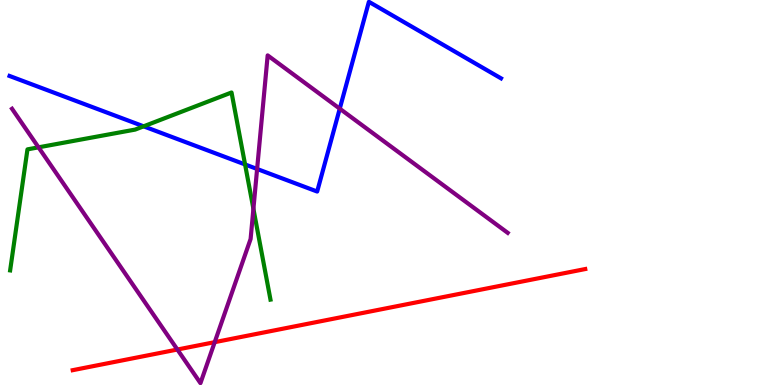[{'lines': ['blue', 'red'], 'intersections': []}, {'lines': ['green', 'red'], 'intersections': []}, {'lines': ['purple', 'red'], 'intersections': [{'x': 2.29, 'y': 0.921}, {'x': 2.77, 'y': 1.11}]}, {'lines': ['blue', 'green'], 'intersections': [{'x': 1.85, 'y': 6.72}, {'x': 3.16, 'y': 5.73}]}, {'lines': ['blue', 'purple'], 'intersections': [{'x': 3.32, 'y': 5.61}, {'x': 4.38, 'y': 7.18}]}, {'lines': ['green', 'purple'], 'intersections': [{'x': 0.497, 'y': 6.17}, {'x': 3.27, 'y': 4.58}]}]